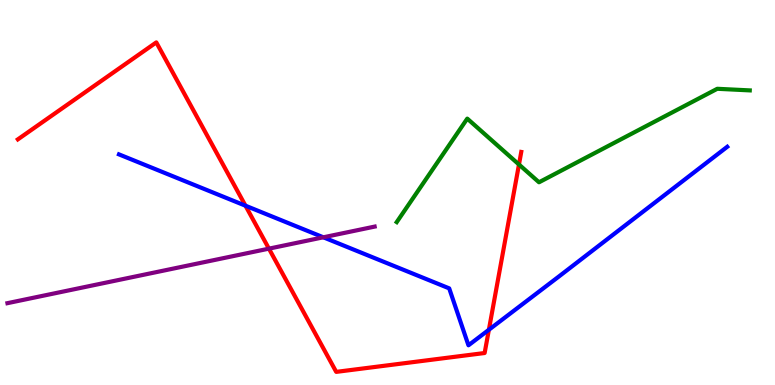[{'lines': ['blue', 'red'], 'intersections': [{'x': 3.17, 'y': 4.66}, {'x': 6.31, 'y': 1.43}]}, {'lines': ['green', 'red'], 'intersections': [{'x': 6.7, 'y': 5.73}]}, {'lines': ['purple', 'red'], 'intersections': [{'x': 3.47, 'y': 3.54}]}, {'lines': ['blue', 'green'], 'intersections': []}, {'lines': ['blue', 'purple'], 'intersections': [{'x': 4.17, 'y': 3.84}]}, {'lines': ['green', 'purple'], 'intersections': []}]